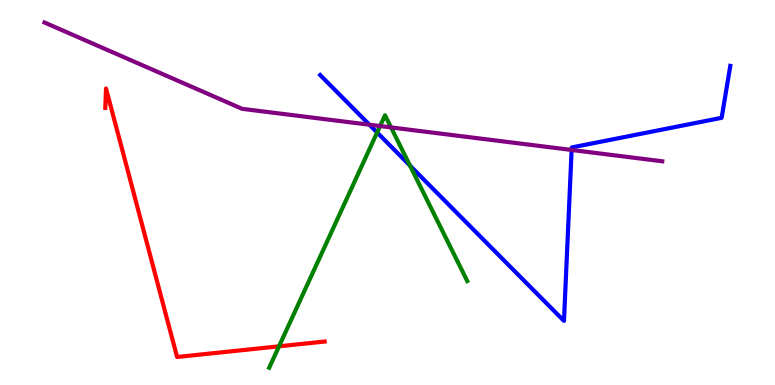[{'lines': ['blue', 'red'], 'intersections': []}, {'lines': ['green', 'red'], 'intersections': [{'x': 3.6, 'y': 1.0}]}, {'lines': ['purple', 'red'], 'intersections': []}, {'lines': ['blue', 'green'], 'intersections': [{'x': 4.87, 'y': 6.56}, {'x': 5.29, 'y': 5.7}]}, {'lines': ['blue', 'purple'], 'intersections': [{'x': 4.77, 'y': 6.76}, {'x': 7.38, 'y': 6.1}]}, {'lines': ['green', 'purple'], 'intersections': [{'x': 4.9, 'y': 6.73}, {'x': 5.05, 'y': 6.69}]}]